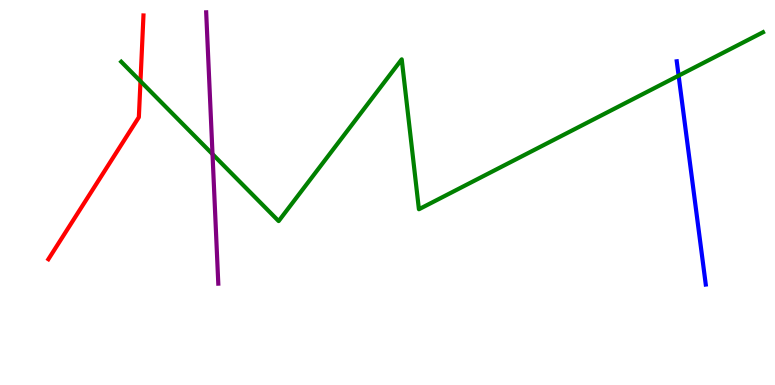[{'lines': ['blue', 'red'], 'intersections': []}, {'lines': ['green', 'red'], 'intersections': [{'x': 1.81, 'y': 7.89}]}, {'lines': ['purple', 'red'], 'intersections': []}, {'lines': ['blue', 'green'], 'intersections': [{'x': 8.76, 'y': 8.03}]}, {'lines': ['blue', 'purple'], 'intersections': []}, {'lines': ['green', 'purple'], 'intersections': [{'x': 2.74, 'y': 6.0}]}]